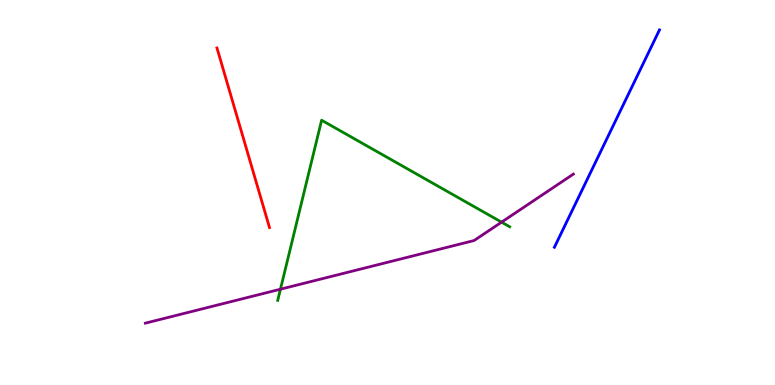[{'lines': ['blue', 'red'], 'intersections': []}, {'lines': ['green', 'red'], 'intersections': []}, {'lines': ['purple', 'red'], 'intersections': []}, {'lines': ['blue', 'green'], 'intersections': []}, {'lines': ['blue', 'purple'], 'intersections': []}, {'lines': ['green', 'purple'], 'intersections': [{'x': 3.62, 'y': 2.49}, {'x': 6.47, 'y': 4.23}]}]